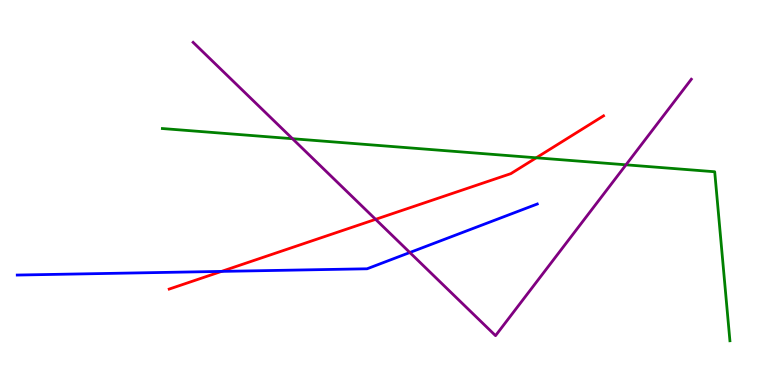[{'lines': ['blue', 'red'], 'intersections': [{'x': 2.86, 'y': 2.95}]}, {'lines': ['green', 'red'], 'intersections': [{'x': 6.92, 'y': 5.9}]}, {'lines': ['purple', 'red'], 'intersections': [{'x': 4.85, 'y': 4.3}]}, {'lines': ['blue', 'green'], 'intersections': []}, {'lines': ['blue', 'purple'], 'intersections': [{'x': 5.29, 'y': 3.44}]}, {'lines': ['green', 'purple'], 'intersections': [{'x': 3.77, 'y': 6.4}, {'x': 8.08, 'y': 5.72}]}]